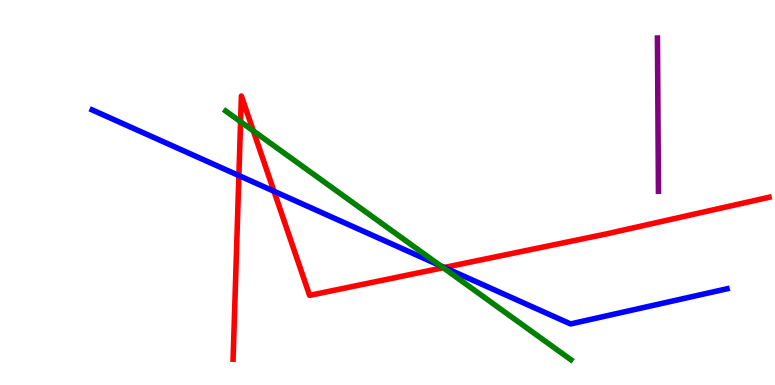[{'lines': ['blue', 'red'], 'intersections': [{'x': 3.08, 'y': 5.44}, {'x': 3.54, 'y': 5.03}, {'x': 5.73, 'y': 3.05}]}, {'lines': ['green', 'red'], 'intersections': [{'x': 3.1, 'y': 6.84}, {'x': 3.27, 'y': 6.6}, {'x': 5.72, 'y': 3.05}]}, {'lines': ['purple', 'red'], 'intersections': []}, {'lines': ['blue', 'green'], 'intersections': [{'x': 5.68, 'y': 3.1}]}, {'lines': ['blue', 'purple'], 'intersections': []}, {'lines': ['green', 'purple'], 'intersections': []}]